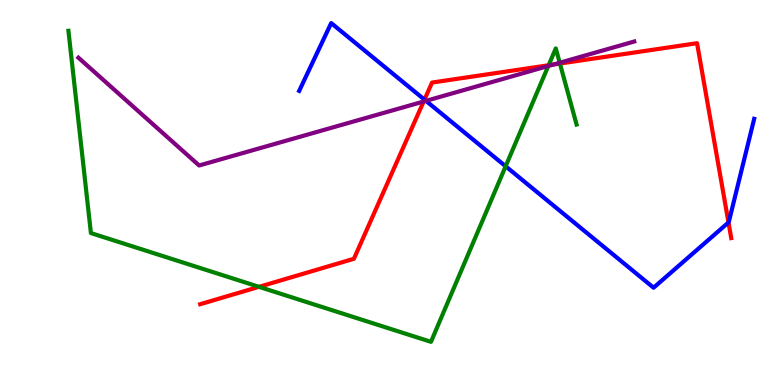[{'lines': ['blue', 'red'], 'intersections': [{'x': 5.48, 'y': 7.41}, {'x': 9.4, 'y': 4.22}]}, {'lines': ['green', 'red'], 'intersections': [{'x': 3.34, 'y': 2.55}, {'x': 7.08, 'y': 8.31}, {'x': 7.22, 'y': 8.35}]}, {'lines': ['purple', 'red'], 'intersections': [{'x': 5.47, 'y': 7.36}, {'x': 7.14, 'y': 8.32}]}, {'lines': ['blue', 'green'], 'intersections': [{'x': 6.52, 'y': 5.68}]}, {'lines': ['blue', 'purple'], 'intersections': [{'x': 5.5, 'y': 7.38}]}, {'lines': ['green', 'purple'], 'intersections': [{'x': 7.07, 'y': 8.29}, {'x': 7.22, 'y': 8.37}]}]